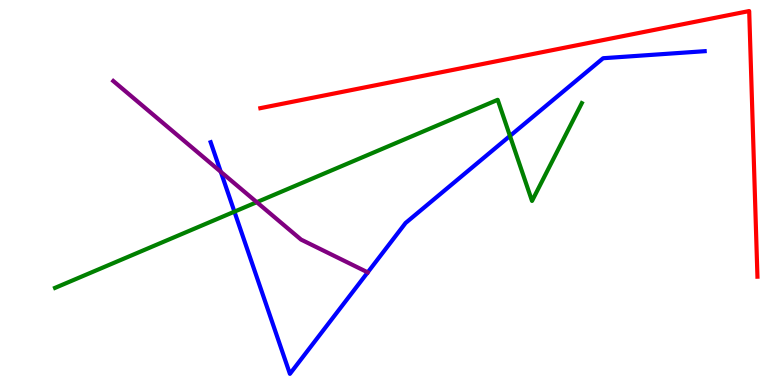[{'lines': ['blue', 'red'], 'intersections': []}, {'lines': ['green', 'red'], 'intersections': []}, {'lines': ['purple', 'red'], 'intersections': []}, {'lines': ['blue', 'green'], 'intersections': [{'x': 3.02, 'y': 4.5}, {'x': 6.58, 'y': 6.47}]}, {'lines': ['blue', 'purple'], 'intersections': [{'x': 2.85, 'y': 5.54}]}, {'lines': ['green', 'purple'], 'intersections': [{'x': 3.31, 'y': 4.75}]}]